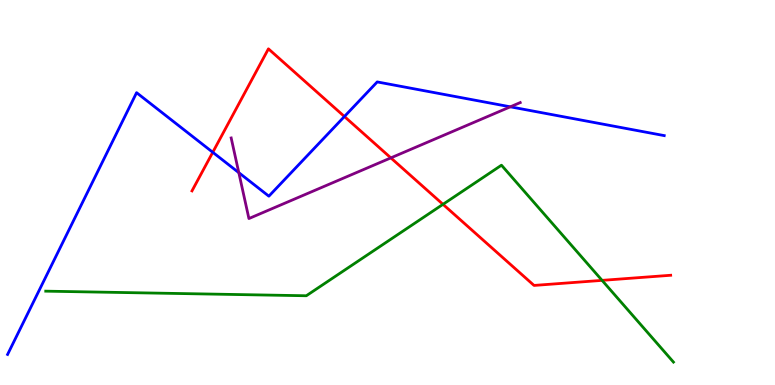[{'lines': ['blue', 'red'], 'intersections': [{'x': 2.75, 'y': 6.04}, {'x': 4.44, 'y': 6.97}]}, {'lines': ['green', 'red'], 'intersections': [{'x': 5.72, 'y': 4.69}, {'x': 7.77, 'y': 2.72}]}, {'lines': ['purple', 'red'], 'intersections': [{'x': 5.04, 'y': 5.9}]}, {'lines': ['blue', 'green'], 'intersections': []}, {'lines': ['blue', 'purple'], 'intersections': [{'x': 3.08, 'y': 5.52}, {'x': 6.58, 'y': 7.23}]}, {'lines': ['green', 'purple'], 'intersections': []}]